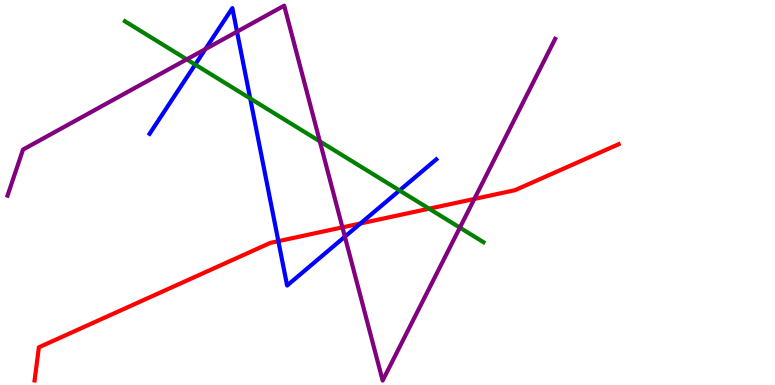[{'lines': ['blue', 'red'], 'intersections': [{'x': 3.59, 'y': 3.74}, {'x': 4.65, 'y': 4.2}]}, {'lines': ['green', 'red'], 'intersections': [{'x': 5.54, 'y': 4.58}]}, {'lines': ['purple', 'red'], 'intersections': [{'x': 4.42, 'y': 4.09}, {'x': 6.12, 'y': 4.83}]}, {'lines': ['blue', 'green'], 'intersections': [{'x': 2.52, 'y': 8.32}, {'x': 3.23, 'y': 7.44}, {'x': 5.16, 'y': 5.05}]}, {'lines': ['blue', 'purple'], 'intersections': [{'x': 2.65, 'y': 8.72}, {'x': 3.06, 'y': 9.18}, {'x': 4.45, 'y': 3.85}]}, {'lines': ['green', 'purple'], 'intersections': [{'x': 2.41, 'y': 8.46}, {'x': 4.13, 'y': 6.33}, {'x': 5.93, 'y': 4.09}]}]